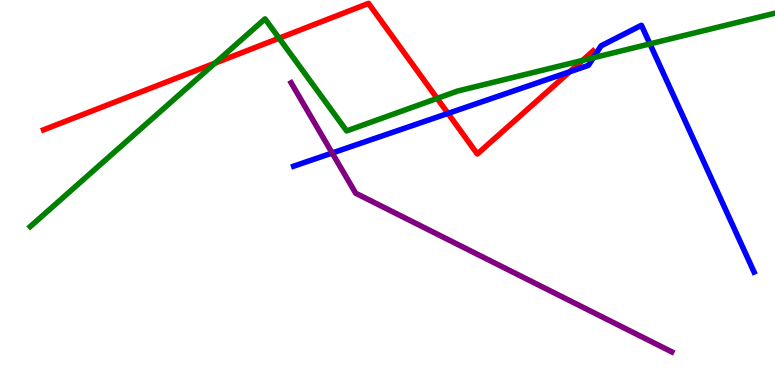[{'lines': ['blue', 'red'], 'intersections': [{'x': 5.78, 'y': 7.05}, {'x': 7.35, 'y': 8.14}]}, {'lines': ['green', 'red'], 'intersections': [{'x': 2.77, 'y': 8.36}, {'x': 3.6, 'y': 9.01}, {'x': 5.64, 'y': 7.44}, {'x': 7.52, 'y': 8.43}]}, {'lines': ['purple', 'red'], 'intersections': []}, {'lines': ['blue', 'green'], 'intersections': [{'x': 7.66, 'y': 8.5}, {'x': 8.39, 'y': 8.86}]}, {'lines': ['blue', 'purple'], 'intersections': [{'x': 4.29, 'y': 6.03}]}, {'lines': ['green', 'purple'], 'intersections': []}]